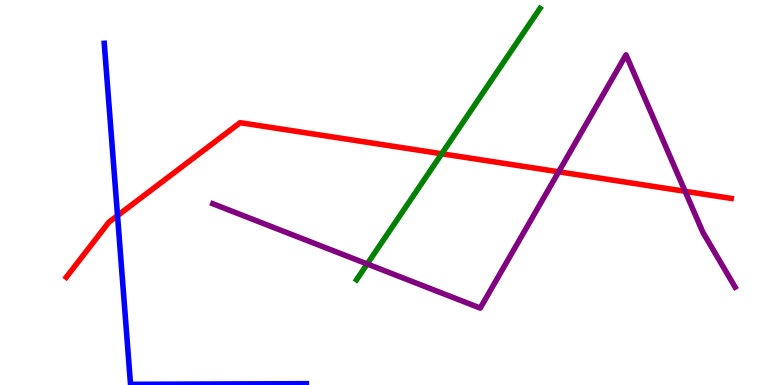[{'lines': ['blue', 'red'], 'intersections': [{'x': 1.52, 'y': 4.4}]}, {'lines': ['green', 'red'], 'intersections': [{'x': 5.7, 'y': 6.01}]}, {'lines': ['purple', 'red'], 'intersections': [{'x': 7.21, 'y': 5.54}, {'x': 8.84, 'y': 5.03}]}, {'lines': ['blue', 'green'], 'intersections': []}, {'lines': ['blue', 'purple'], 'intersections': []}, {'lines': ['green', 'purple'], 'intersections': [{'x': 4.74, 'y': 3.14}]}]